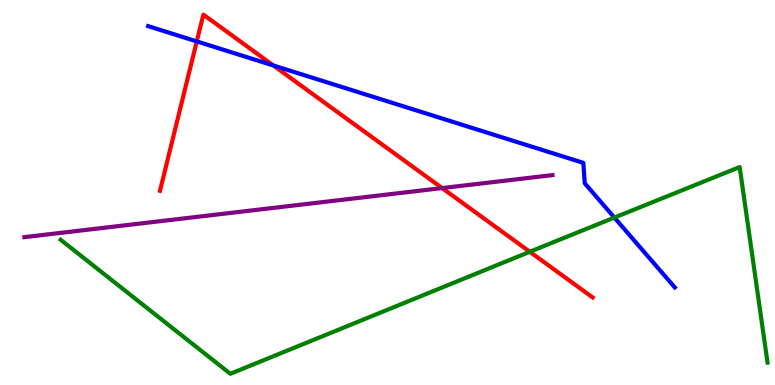[{'lines': ['blue', 'red'], 'intersections': [{'x': 2.54, 'y': 8.92}, {'x': 3.53, 'y': 8.3}]}, {'lines': ['green', 'red'], 'intersections': [{'x': 6.84, 'y': 3.46}]}, {'lines': ['purple', 'red'], 'intersections': [{'x': 5.7, 'y': 5.11}]}, {'lines': ['blue', 'green'], 'intersections': [{'x': 7.93, 'y': 4.35}]}, {'lines': ['blue', 'purple'], 'intersections': []}, {'lines': ['green', 'purple'], 'intersections': []}]